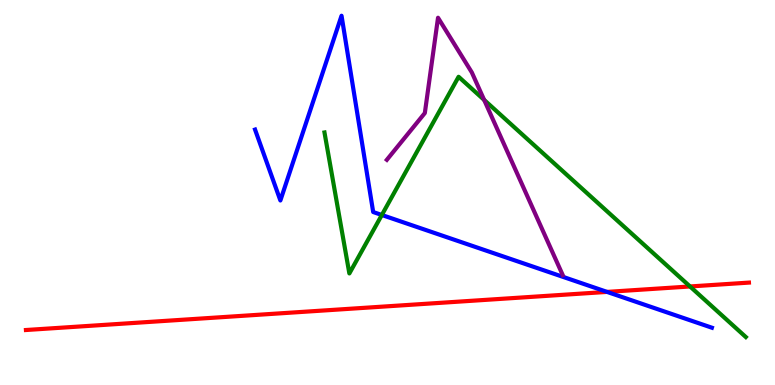[{'lines': ['blue', 'red'], 'intersections': [{'x': 7.83, 'y': 2.42}]}, {'lines': ['green', 'red'], 'intersections': [{'x': 8.9, 'y': 2.56}]}, {'lines': ['purple', 'red'], 'intersections': []}, {'lines': ['blue', 'green'], 'intersections': [{'x': 4.93, 'y': 4.42}]}, {'lines': ['blue', 'purple'], 'intersections': []}, {'lines': ['green', 'purple'], 'intersections': [{'x': 6.25, 'y': 7.4}]}]